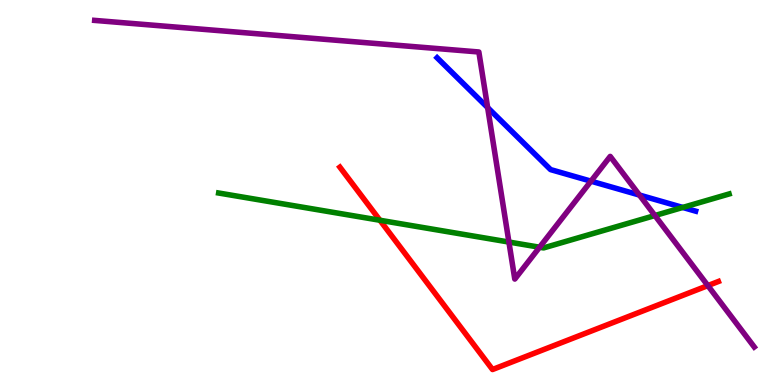[{'lines': ['blue', 'red'], 'intersections': []}, {'lines': ['green', 'red'], 'intersections': [{'x': 4.9, 'y': 4.28}]}, {'lines': ['purple', 'red'], 'intersections': [{'x': 9.13, 'y': 2.58}]}, {'lines': ['blue', 'green'], 'intersections': [{'x': 8.81, 'y': 4.61}]}, {'lines': ['blue', 'purple'], 'intersections': [{'x': 6.29, 'y': 7.21}, {'x': 7.63, 'y': 5.29}, {'x': 8.25, 'y': 4.93}]}, {'lines': ['green', 'purple'], 'intersections': [{'x': 6.57, 'y': 3.71}, {'x': 6.96, 'y': 3.58}, {'x': 8.45, 'y': 4.4}]}]